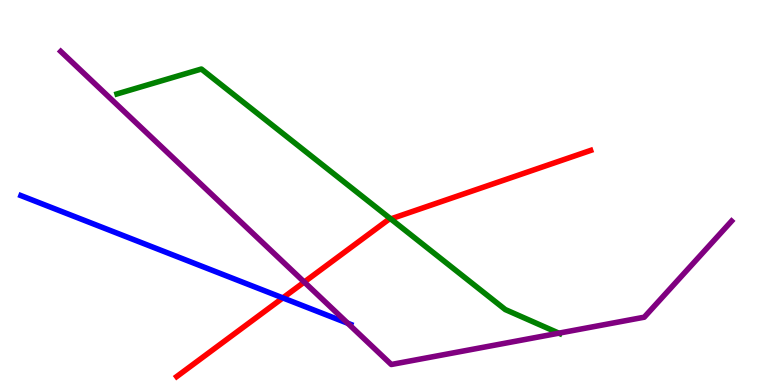[{'lines': ['blue', 'red'], 'intersections': [{'x': 3.65, 'y': 2.26}]}, {'lines': ['green', 'red'], 'intersections': [{'x': 5.04, 'y': 4.31}]}, {'lines': ['purple', 'red'], 'intersections': [{'x': 3.93, 'y': 2.67}]}, {'lines': ['blue', 'green'], 'intersections': []}, {'lines': ['blue', 'purple'], 'intersections': [{'x': 4.49, 'y': 1.6}]}, {'lines': ['green', 'purple'], 'intersections': [{'x': 7.21, 'y': 1.35}]}]